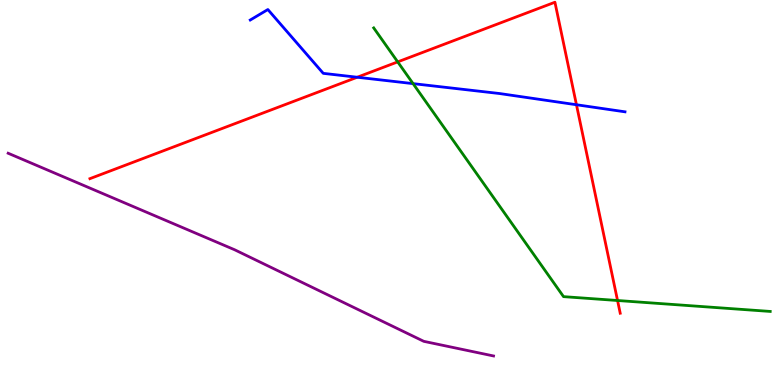[{'lines': ['blue', 'red'], 'intersections': [{'x': 4.61, 'y': 7.99}, {'x': 7.44, 'y': 7.28}]}, {'lines': ['green', 'red'], 'intersections': [{'x': 5.13, 'y': 8.39}, {'x': 7.97, 'y': 2.19}]}, {'lines': ['purple', 'red'], 'intersections': []}, {'lines': ['blue', 'green'], 'intersections': [{'x': 5.33, 'y': 7.83}]}, {'lines': ['blue', 'purple'], 'intersections': []}, {'lines': ['green', 'purple'], 'intersections': []}]